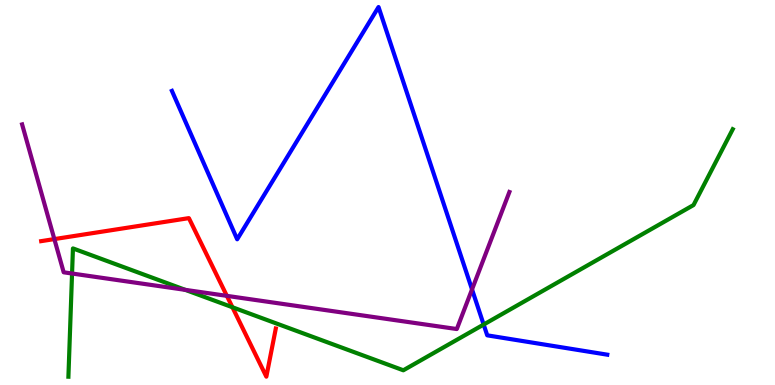[{'lines': ['blue', 'red'], 'intersections': []}, {'lines': ['green', 'red'], 'intersections': [{'x': 3.0, 'y': 2.02}]}, {'lines': ['purple', 'red'], 'intersections': [{'x': 0.701, 'y': 3.79}, {'x': 2.93, 'y': 2.32}]}, {'lines': ['blue', 'green'], 'intersections': [{'x': 6.24, 'y': 1.57}]}, {'lines': ['blue', 'purple'], 'intersections': [{'x': 6.09, 'y': 2.48}]}, {'lines': ['green', 'purple'], 'intersections': [{'x': 0.93, 'y': 2.9}, {'x': 2.39, 'y': 2.47}]}]